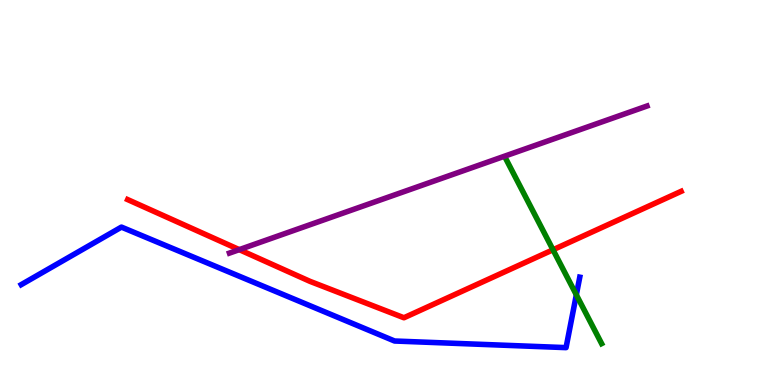[{'lines': ['blue', 'red'], 'intersections': []}, {'lines': ['green', 'red'], 'intersections': [{'x': 7.14, 'y': 3.51}]}, {'lines': ['purple', 'red'], 'intersections': [{'x': 3.09, 'y': 3.52}]}, {'lines': ['blue', 'green'], 'intersections': [{'x': 7.44, 'y': 2.34}]}, {'lines': ['blue', 'purple'], 'intersections': []}, {'lines': ['green', 'purple'], 'intersections': []}]